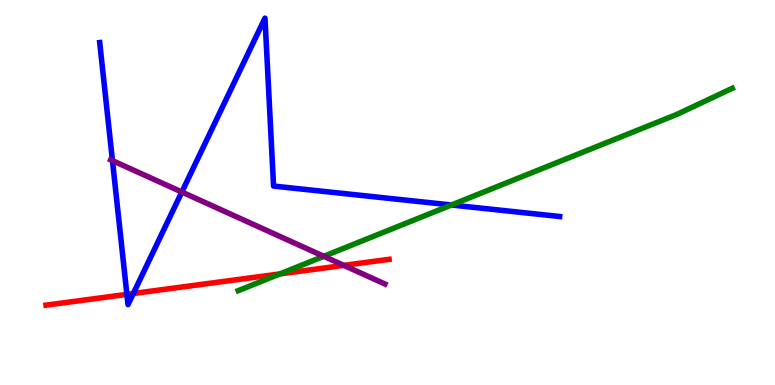[{'lines': ['blue', 'red'], 'intersections': [{'x': 1.64, 'y': 2.35}, {'x': 1.72, 'y': 2.38}]}, {'lines': ['green', 'red'], 'intersections': [{'x': 3.61, 'y': 2.89}]}, {'lines': ['purple', 'red'], 'intersections': [{'x': 4.44, 'y': 3.11}]}, {'lines': ['blue', 'green'], 'intersections': [{'x': 5.83, 'y': 4.68}]}, {'lines': ['blue', 'purple'], 'intersections': [{'x': 1.45, 'y': 5.83}, {'x': 2.35, 'y': 5.01}]}, {'lines': ['green', 'purple'], 'intersections': [{'x': 4.18, 'y': 3.34}]}]